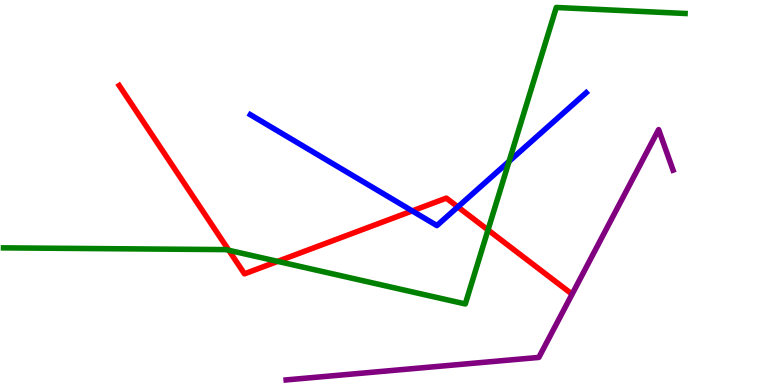[{'lines': ['blue', 'red'], 'intersections': [{'x': 5.32, 'y': 4.52}, {'x': 5.91, 'y': 4.63}]}, {'lines': ['green', 'red'], 'intersections': [{'x': 2.95, 'y': 3.5}, {'x': 3.58, 'y': 3.21}, {'x': 6.3, 'y': 4.03}]}, {'lines': ['purple', 'red'], 'intersections': []}, {'lines': ['blue', 'green'], 'intersections': [{'x': 6.57, 'y': 5.81}]}, {'lines': ['blue', 'purple'], 'intersections': []}, {'lines': ['green', 'purple'], 'intersections': []}]